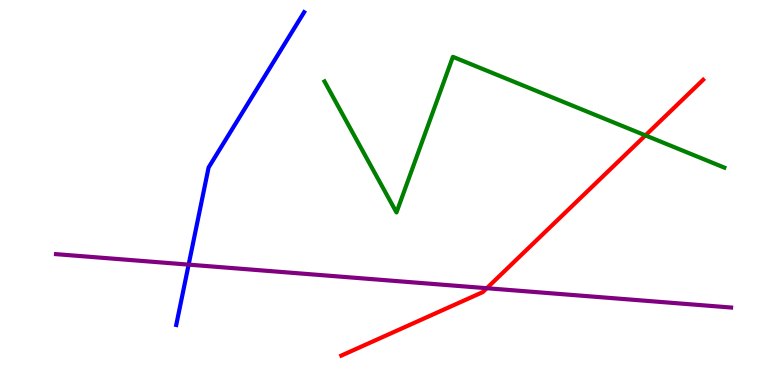[{'lines': ['blue', 'red'], 'intersections': []}, {'lines': ['green', 'red'], 'intersections': [{'x': 8.33, 'y': 6.48}]}, {'lines': ['purple', 'red'], 'intersections': [{'x': 6.28, 'y': 2.51}]}, {'lines': ['blue', 'green'], 'intersections': []}, {'lines': ['blue', 'purple'], 'intersections': [{'x': 2.43, 'y': 3.13}]}, {'lines': ['green', 'purple'], 'intersections': []}]